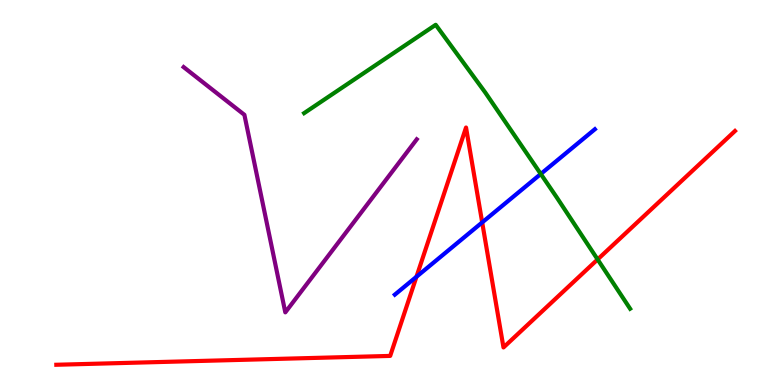[{'lines': ['blue', 'red'], 'intersections': [{'x': 5.37, 'y': 2.81}, {'x': 6.22, 'y': 4.22}]}, {'lines': ['green', 'red'], 'intersections': [{'x': 7.71, 'y': 3.26}]}, {'lines': ['purple', 'red'], 'intersections': []}, {'lines': ['blue', 'green'], 'intersections': [{'x': 6.98, 'y': 5.48}]}, {'lines': ['blue', 'purple'], 'intersections': []}, {'lines': ['green', 'purple'], 'intersections': []}]